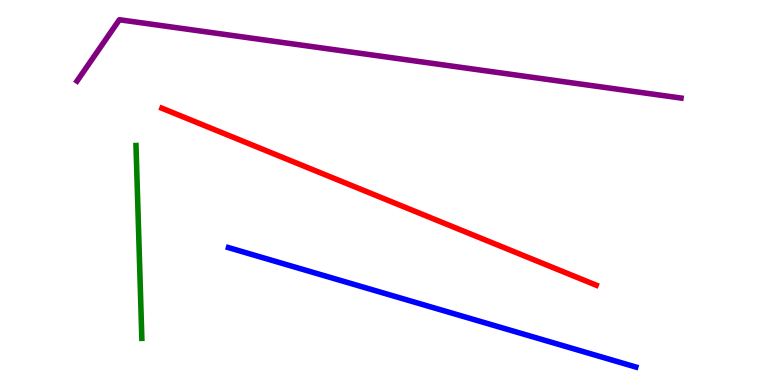[{'lines': ['blue', 'red'], 'intersections': []}, {'lines': ['green', 'red'], 'intersections': []}, {'lines': ['purple', 'red'], 'intersections': []}, {'lines': ['blue', 'green'], 'intersections': []}, {'lines': ['blue', 'purple'], 'intersections': []}, {'lines': ['green', 'purple'], 'intersections': []}]